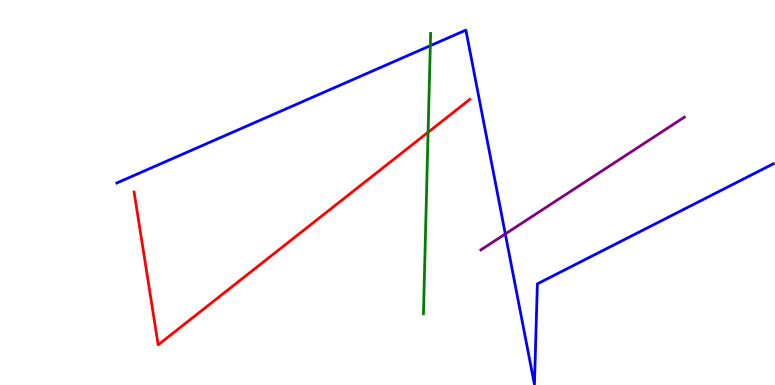[{'lines': ['blue', 'red'], 'intersections': []}, {'lines': ['green', 'red'], 'intersections': [{'x': 5.52, 'y': 6.56}]}, {'lines': ['purple', 'red'], 'intersections': []}, {'lines': ['blue', 'green'], 'intersections': [{'x': 5.55, 'y': 8.81}]}, {'lines': ['blue', 'purple'], 'intersections': [{'x': 6.52, 'y': 3.92}]}, {'lines': ['green', 'purple'], 'intersections': []}]